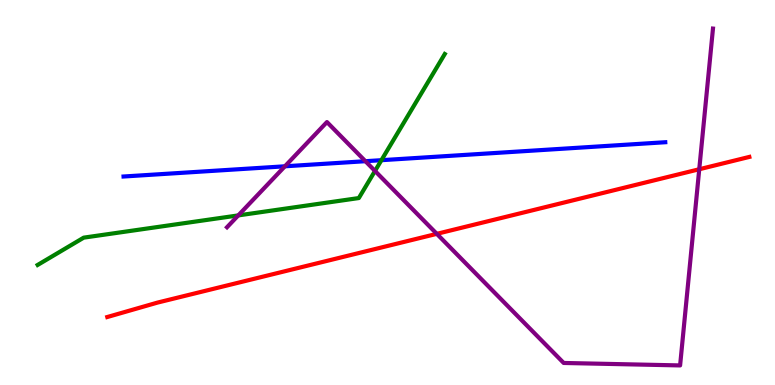[{'lines': ['blue', 'red'], 'intersections': []}, {'lines': ['green', 'red'], 'intersections': []}, {'lines': ['purple', 'red'], 'intersections': [{'x': 5.64, 'y': 3.93}, {'x': 9.02, 'y': 5.6}]}, {'lines': ['blue', 'green'], 'intersections': [{'x': 4.92, 'y': 5.84}]}, {'lines': ['blue', 'purple'], 'intersections': [{'x': 3.68, 'y': 5.68}, {'x': 4.72, 'y': 5.81}]}, {'lines': ['green', 'purple'], 'intersections': [{'x': 3.07, 'y': 4.41}, {'x': 4.84, 'y': 5.56}]}]